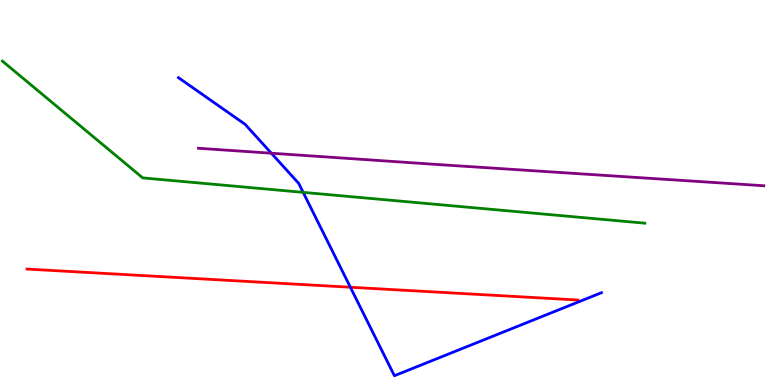[{'lines': ['blue', 'red'], 'intersections': [{'x': 4.52, 'y': 2.54}]}, {'lines': ['green', 'red'], 'intersections': []}, {'lines': ['purple', 'red'], 'intersections': []}, {'lines': ['blue', 'green'], 'intersections': [{'x': 3.91, 'y': 5.0}]}, {'lines': ['blue', 'purple'], 'intersections': [{'x': 3.5, 'y': 6.02}]}, {'lines': ['green', 'purple'], 'intersections': []}]